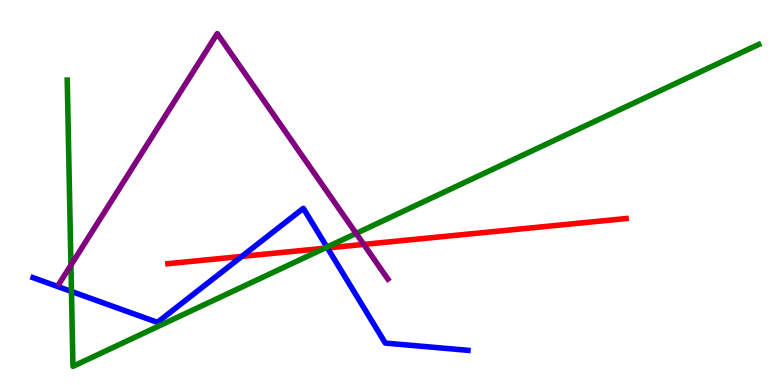[{'lines': ['blue', 'red'], 'intersections': [{'x': 3.12, 'y': 3.34}, {'x': 4.23, 'y': 3.56}]}, {'lines': ['green', 'red'], 'intersections': [{'x': 4.19, 'y': 3.55}]}, {'lines': ['purple', 'red'], 'intersections': [{'x': 4.69, 'y': 3.65}]}, {'lines': ['blue', 'green'], 'intersections': [{'x': 0.922, 'y': 2.43}, {'x': 4.22, 'y': 3.58}]}, {'lines': ['blue', 'purple'], 'intersections': []}, {'lines': ['green', 'purple'], 'intersections': [{'x': 0.915, 'y': 3.11}, {'x': 4.6, 'y': 3.94}]}]